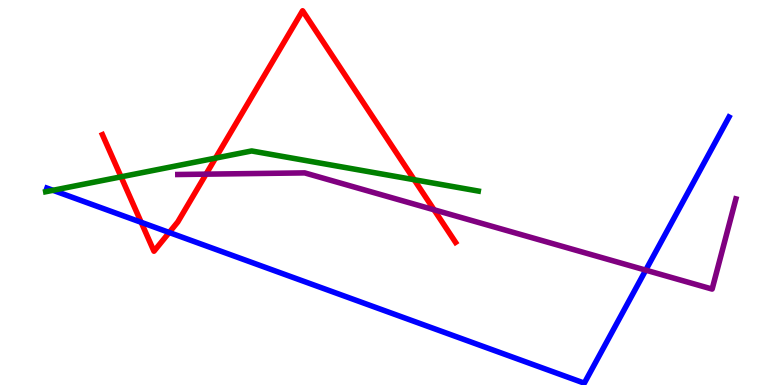[{'lines': ['blue', 'red'], 'intersections': [{'x': 1.82, 'y': 4.23}, {'x': 2.18, 'y': 3.96}]}, {'lines': ['green', 'red'], 'intersections': [{'x': 1.56, 'y': 5.41}, {'x': 2.78, 'y': 5.89}, {'x': 5.34, 'y': 5.33}]}, {'lines': ['purple', 'red'], 'intersections': [{'x': 2.66, 'y': 5.48}, {'x': 5.6, 'y': 4.55}]}, {'lines': ['blue', 'green'], 'intersections': [{'x': 0.684, 'y': 5.06}]}, {'lines': ['blue', 'purple'], 'intersections': [{'x': 8.33, 'y': 2.98}]}, {'lines': ['green', 'purple'], 'intersections': []}]